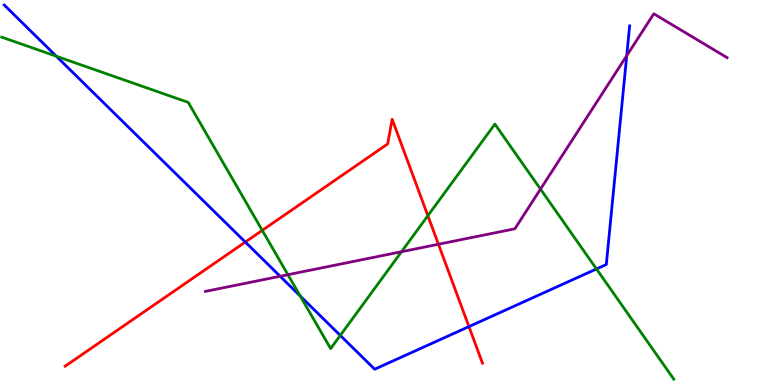[{'lines': ['blue', 'red'], 'intersections': [{'x': 3.17, 'y': 3.71}, {'x': 6.05, 'y': 1.52}]}, {'lines': ['green', 'red'], 'intersections': [{'x': 3.38, 'y': 4.02}, {'x': 5.52, 'y': 4.4}]}, {'lines': ['purple', 'red'], 'intersections': [{'x': 5.66, 'y': 3.66}]}, {'lines': ['blue', 'green'], 'intersections': [{'x': 0.727, 'y': 8.54}, {'x': 3.87, 'y': 2.31}, {'x': 4.39, 'y': 1.29}, {'x': 7.7, 'y': 3.01}]}, {'lines': ['blue', 'purple'], 'intersections': [{'x': 3.61, 'y': 2.82}, {'x': 8.09, 'y': 8.55}]}, {'lines': ['green', 'purple'], 'intersections': [{'x': 3.71, 'y': 2.86}, {'x': 5.18, 'y': 3.46}, {'x': 6.97, 'y': 5.09}]}]